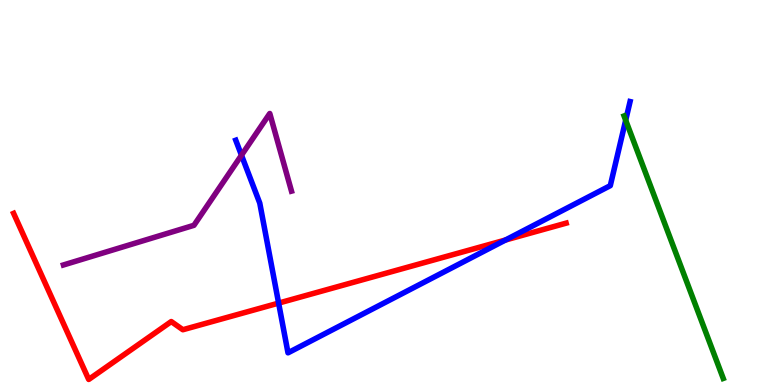[{'lines': ['blue', 'red'], 'intersections': [{'x': 3.6, 'y': 2.13}, {'x': 6.52, 'y': 3.77}]}, {'lines': ['green', 'red'], 'intersections': []}, {'lines': ['purple', 'red'], 'intersections': []}, {'lines': ['blue', 'green'], 'intersections': [{'x': 8.07, 'y': 6.88}]}, {'lines': ['blue', 'purple'], 'intersections': [{'x': 3.12, 'y': 5.97}]}, {'lines': ['green', 'purple'], 'intersections': []}]